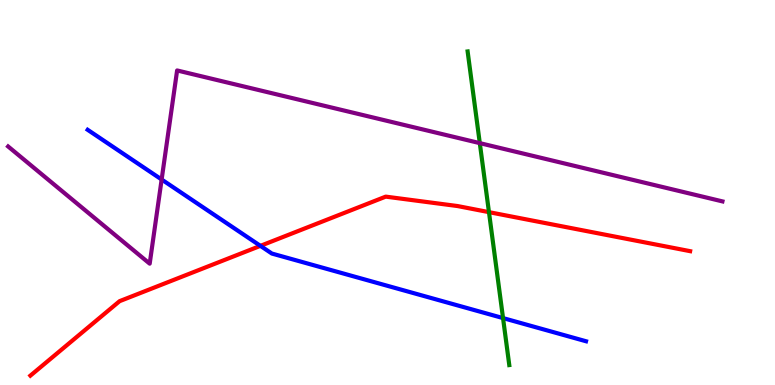[{'lines': ['blue', 'red'], 'intersections': [{'x': 3.36, 'y': 3.61}]}, {'lines': ['green', 'red'], 'intersections': [{'x': 6.31, 'y': 4.49}]}, {'lines': ['purple', 'red'], 'intersections': []}, {'lines': ['blue', 'green'], 'intersections': [{'x': 6.49, 'y': 1.74}]}, {'lines': ['blue', 'purple'], 'intersections': [{'x': 2.09, 'y': 5.34}]}, {'lines': ['green', 'purple'], 'intersections': [{'x': 6.19, 'y': 6.28}]}]